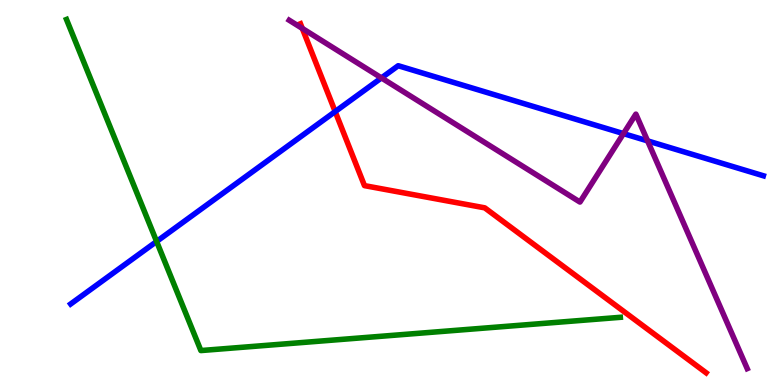[{'lines': ['blue', 'red'], 'intersections': [{'x': 4.32, 'y': 7.1}]}, {'lines': ['green', 'red'], 'intersections': []}, {'lines': ['purple', 'red'], 'intersections': [{'x': 3.9, 'y': 9.26}]}, {'lines': ['blue', 'green'], 'intersections': [{'x': 2.02, 'y': 3.73}]}, {'lines': ['blue', 'purple'], 'intersections': [{'x': 4.92, 'y': 7.98}, {'x': 8.04, 'y': 6.53}, {'x': 8.36, 'y': 6.34}]}, {'lines': ['green', 'purple'], 'intersections': []}]